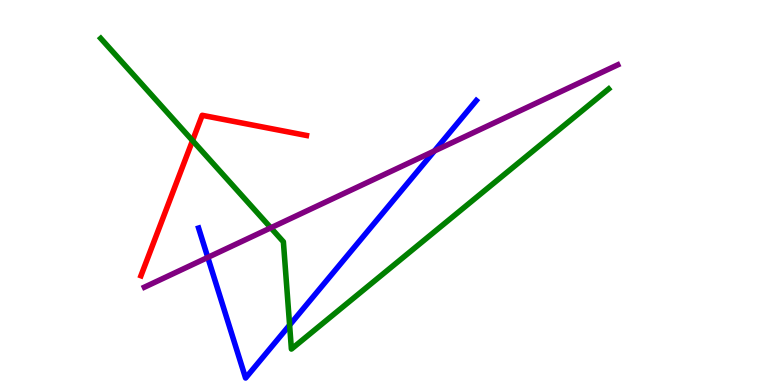[{'lines': ['blue', 'red'], 'intersections': []}, {'lines': ['green', 'red'], 'intersections': [{'x': 2.48, 'y': 6.35}]}, {'lines': ['purple', 'red'], 'intersections': []}, {'lines': ['blue', 'green'], 'intersections': [{'x': 3.74, 'y': 1.56}]}, {'lines': ['blue', 'purple'], 'intersections': [{'x': 2.68, 'y': 3.31}, {'x': 5.6, 'y': 6.08}]}, {'lines': ['green', 'purple'], 'intersections': [{'x': 3.49, 'y': 4.08}]}]